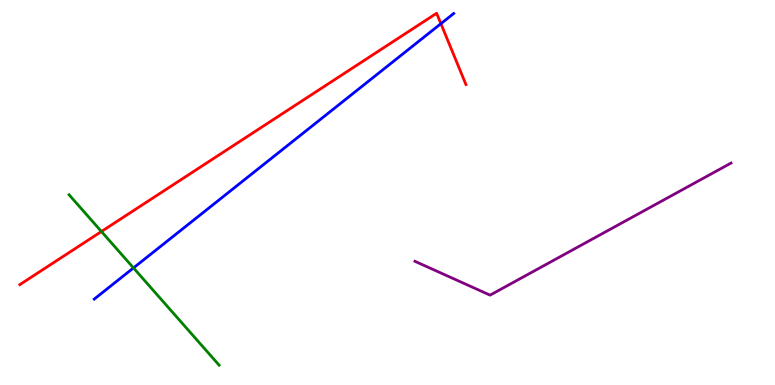[{'lines': ['blue', 'red'], 'intersections': [{'x': 5.69, 'y': 9.38}]}, {'lines': ['green', 'red'], 'intersections': [{'x': 1.31, 'y': 3.99}]}, {'lines': ['purple', 'red'], 'intersections': []}, {'lines': ['blue', 'green'], 'intersections': [{'x': 1.72, 'y': 3.04}]}, {'lines': ['blue', 'purple'], 'intersections': []}, {'lines': ['green', 'purple'], 'intersections': []}]